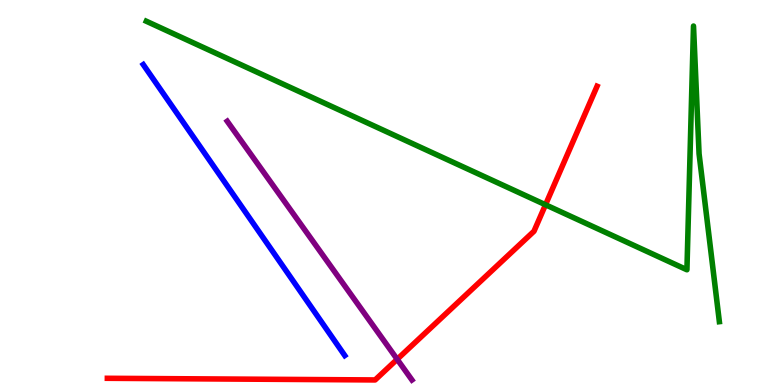[{'lines': ['blue', 'red'], 'intersections': []}, {'lines': ['green', 'red'], 'intersections': [{'x': 7.04, 'y': 4.68}]}, {'lines': ['purple', 'red'], 'intersections': [{'x': 5.12, 'y': 0.668}]}, {'lines': ['blue', 'green'], 'intersections': []}, {'lines': ['blue', 'purple'], 'intersections': []}, {'lines': ['green', 'purple'], 'intersections': []}]